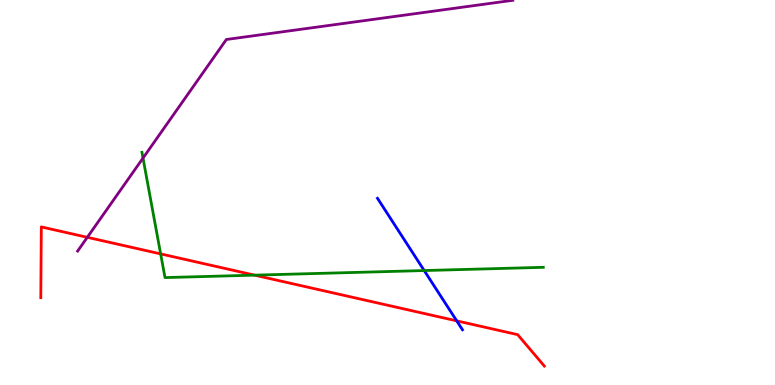[{'lines': ['blue', 'red'], 'intersections': [{'x': 5.89, 'y': 1.67}]}, {'lines': ['green', 'red'], 'intersections': [{'x': 2.07, 'y': 3.41}, {'x': 3.29, 'y': 2.85}]}, {'lines': ['purple', 'red'], 'intersections': [{'x': 1.13, 'y': 3.84}]}, {'lines': ['blue', 'green'], 'intersections': [{'x': 5.47, 'y': 2.97}]}, {'lines': ['blue', 'purple'], 'intersections': []}, {'lines': ['green', 'purple'], 'intersections': [{'x': 1.85, 'y': 5.89}]}]